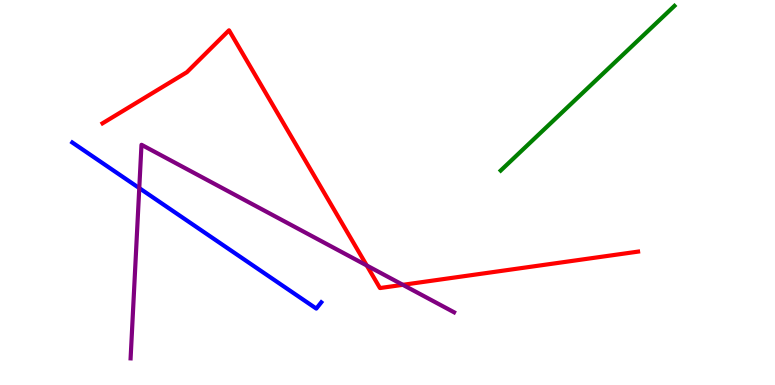[{'lines': ['blue', 'red'], 'intersections': []}, {'lines': ['green', 'red'], 'intersections': []}, {'lines': ['purple', 'red'], 'intersections': [{'x': 4.73, 'y': 3.1}, {'x': 5.2, 'y': 2.6}]}, {'lines': ['blue', 'green'], 'intersections': []}, {'lines': ['blue', 'purple'], 'intersections': [{'x': 1.8, 'y': 5.11}]}, {'lines': ['green', 'purple'], 'intersections': []}]